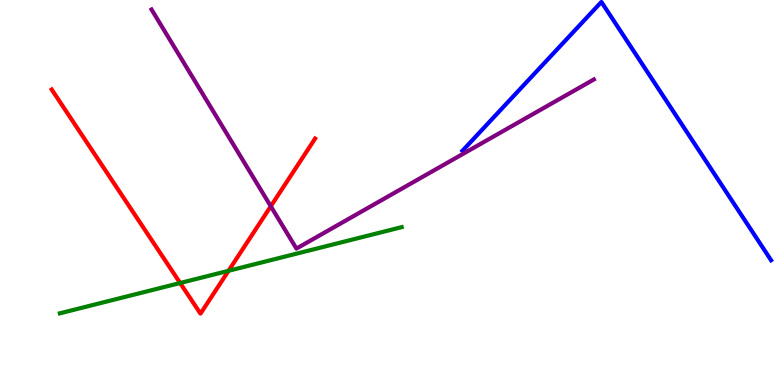[{'lines': ['blue', 'red'], 'intersections': []}, {'lines': ['green', 'red'], 'intersections': [{'x': 2.32, 'y': 2.65}, {'x': 2.95, 'y': 2.97}]}, {'lines': ['purple', 'red'], 'intersections': [{'x': 3.49, 'y': 4.64}]}, {'lines': ['blue', 'green'], 'intersections': []}, {'lines': ['blue', 'purple'], 'intersections': []}, {'lines': ['green', 'purple'], 'intersections': []}]